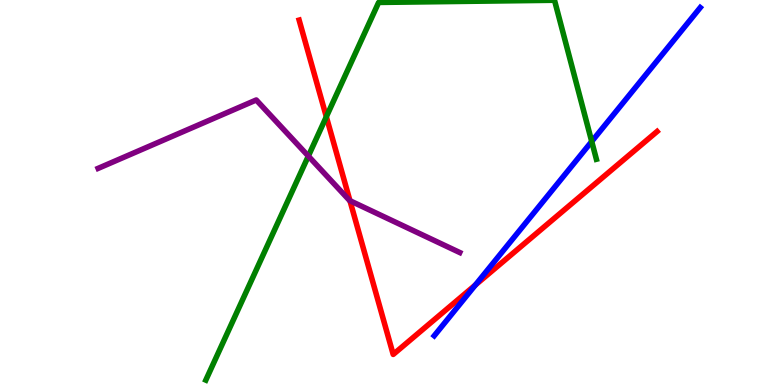[{'lines': ['blue', 'red'], 'intersections': [{'x': 6.13, 'y': 2.6}]}, {'lines': ['green', 'red'], 'intersections': [{'x': 4.21, 'y': 6.97}]}, {'lines': ['purple', 'red'], 'intersections': [{'x': 4.52, 'y': 4.79}]}, {'lines': ['blue', 'green'], 'intersections': [{'x': 7.64, 'y': 6.33}]}, {'lines': ['blue', 'purple'], 'intersections': []}, {'lines': ['green', 'purple'], 'intersections': [{'x': 3.98, 'y': 5.95}]}]